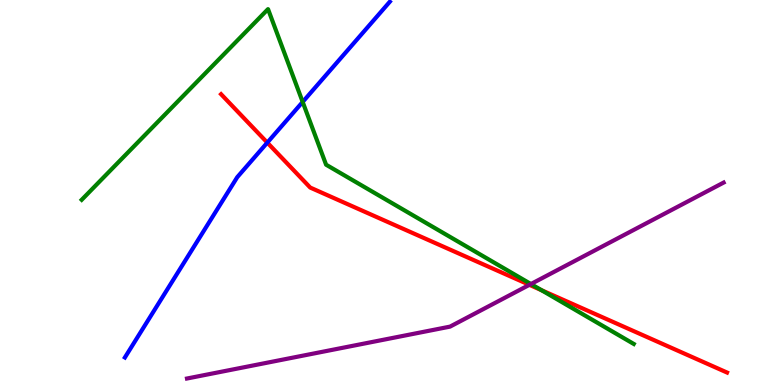[{'lines': ['blue', 'red'], 'intersections': [{'x': 3.45, 'y': 6.3}]}, {'lines': ['green', 'red'], 'intersections': [{'x': 6.99, 'y': 2.46}]}, {'lines': ['purple', 'red'], 'intersections': [{'x': 6.83, 'y': 2.6}]}, {'lines': ['blue', 'green'], 'intersections': [{'x': 3.91, 'y': 7.35}]}, {'lines': ['blue', 'purple'], 'intersections': []}, {'lines': ['green', 'purple'], 'intersections': [{'x': 6.85, 'y': 2.62}]}]